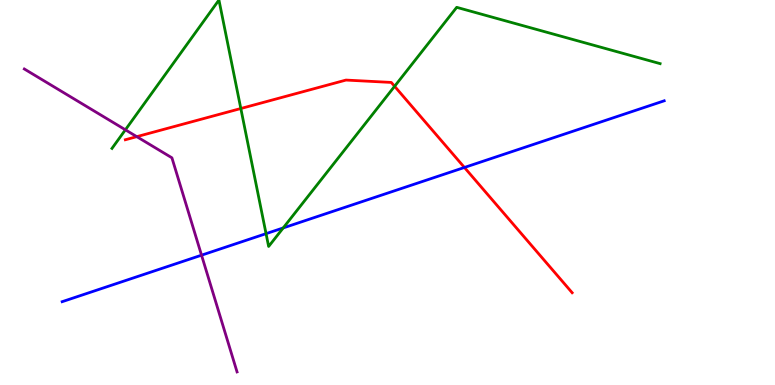[{'lines': ['blue', 'red'], 'intersections': [{'x': 5.99, 'y': 5.65}]}, {'lines': ['green', 'red'], 'intersections': [{'x': 3.11, 'y': 7.18}, {'x': 5.09, 'y': 7.76}]}, {'lines': ['purple', 'red'], 'intersections': [{'x': 1.76, 'y': 6.45}]}, {'lines': ['blue', 'green'], 'intersections': [{'x': 3.43, 'y': 3.93}, {'x': 3.65, 'y': 4.08}]}, {'lines': ['blue', 'purple'], 'intersections': [{'x': 2.6, 'y': 3.37}]}, {'lines': ['green', 'purple'], 'intersections': [{'x': 1.62, 'y': 6.63}]}]